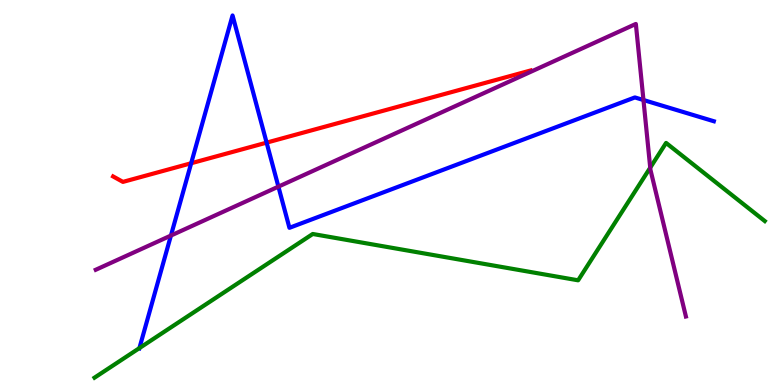[{'lines': ['blue', 'red'], 'intersections': [{'x': 2.47, 'y': 5.76}, {'x': 3.44, 'y': 6.3}]}, {'lines': ['green', 'red'], 'intersections': []}, {'lines': ['purple', 'red'], 'intersections': []}, {'lines': ['blue', 'green'], 'intersections': [{'x': 1.8, 'y': 0.958}]}, {'lines': ['blue', 'purple'], 'intersections': [{'x': 2.21, 'y': 3.88}, {'x': 3.59, 'y': 5.15}, {'x': 8.3, 'y': 7.4}]}, {'lines': ['green', 'purple'], 'intersections': [{'x': 8.39, 'y': 5.64}]}]